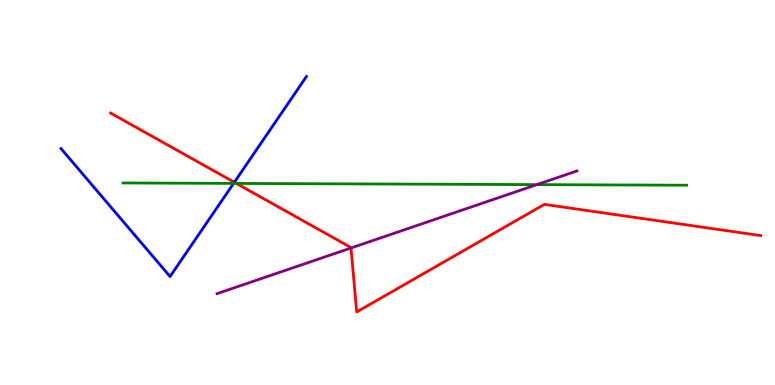[{'lines': ['blue', 'red'], 'intersections': [{'x': 3.02, 'y': 5.27}]}, {'lines': ['green', 'red'], 'intersections': [{'x': 3.05, 'y': 5.24}]}, {'lines': ['purple', 'red'], 'intersections': [{'x': 4.53, 'y': 3.56}]}, {'lines': ['blue', 'green'], 'intersections': [{'x': 3.01, 'y': 5.24}]}, {'lines': ['blue', 'purple'], 'intersections': []}, {'lines': ['green', 'purple'], 'intersections': [{'x': 6.93, 'y': 5.2}]}]